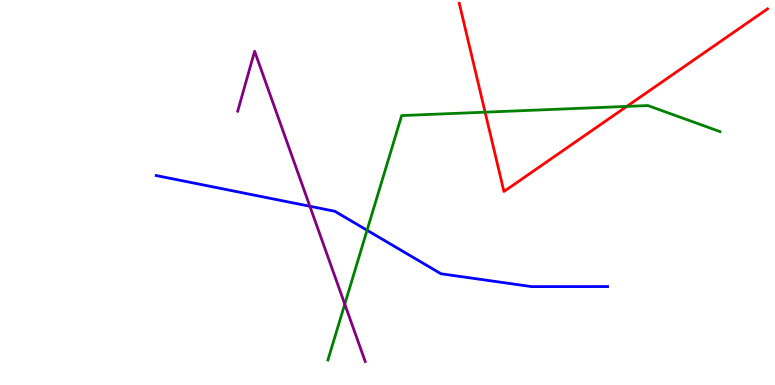[{'lines': ['blue', 'red'], 'intersections': []}, {'lines': ['green', 'red'], 'intersections': [{'x': 6.26, 'y': 7.09}, {'x': 8.09, 'y': 7.24}]}, {'lines': ['purple', 'red'], 'intersections': []}, {'lines': ['blue', 'green'], 'intersections': [{'x': 4.74, 'y': 4.02}]}, {'lines': ['blue', 'purple'], 'intersections': [{'x': 4.0, 'y': 4.64}]}, {'lines': ['green', 'purple'], 'intersections': [{'x': 4.45, 'y': 2.1}]}]